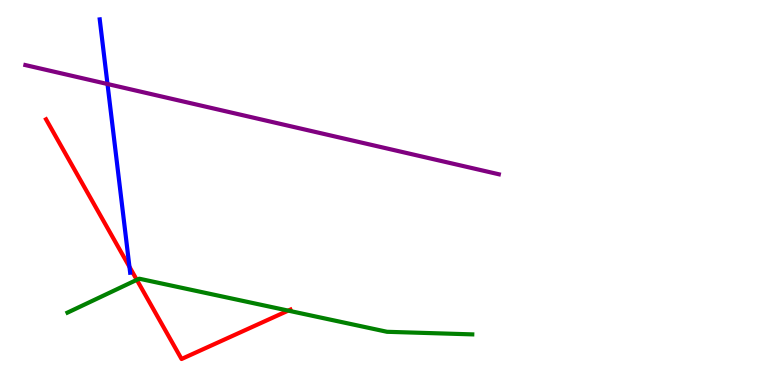[{'lines': ['blue', 'red'], 'intersections': [{'x': 1.67, 'y': 3.07}]}, {'lines': ['green', 'red'], 'intersections': [{'x': 1.77, 'y': 2.73}, {'x': 3.72, 'y': 1.93}]}, {'lines': ['purple', 'red'], 'intersections': []}, {'lines': ['blue', 'green'], 'intersections': []}, {'lines': ['blue', 'purple'], 'intersections': [{'x': 1.39, 'y': 7.82}]}, {'lines': ['green', 'purple'], 'intersections': []}]